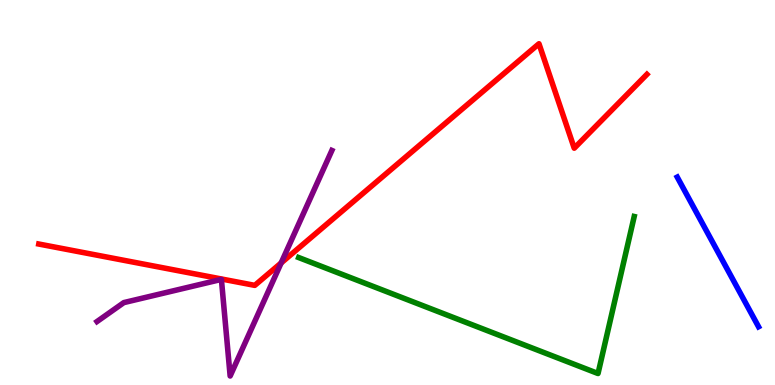[{'lines': ['blue', 'red'], 'intersections': []}, {'lines': ['green', 'red'], 'intersections': []}, {'lines': ['purple', 'red'], 'intersections': [{'x': 3.63, 'y': 3.17}]}, {'lines': ['blue', 'green'], 'intersections': []}, {'lines': ['blue', 'purple'], 'intersections': []}, {'lines': ['green', 'purple'], 'intersections': []}]